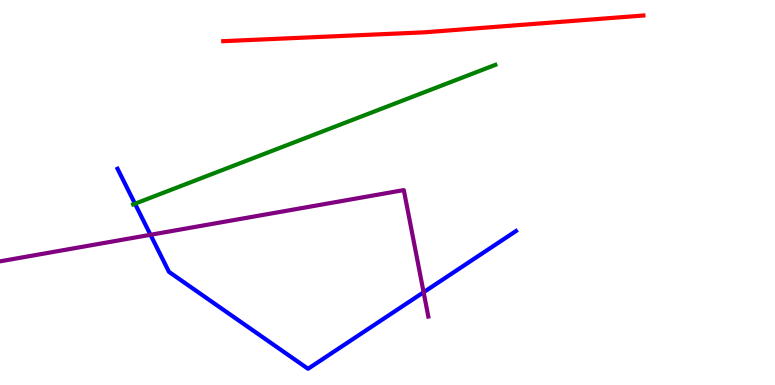[{'lines': ['blue', 'red'], 'intersections': []}, {'lines': ['green', 'red'], 'intersections': []}, {'lines': ['purple', 'red'], 'intersections': []}, {'lines': ['blue', 'green'], 'intersections': [{'x': 1.74, 'y': 4.71}]}, {'lines': ['blue', 'purple'], 'intersections': [{'x': 1.94, 'y': 3.9}, {'x': 5.47, 'y': 2.41}]}, {'lines': ['green', 'purple'], 'intersections': []}]